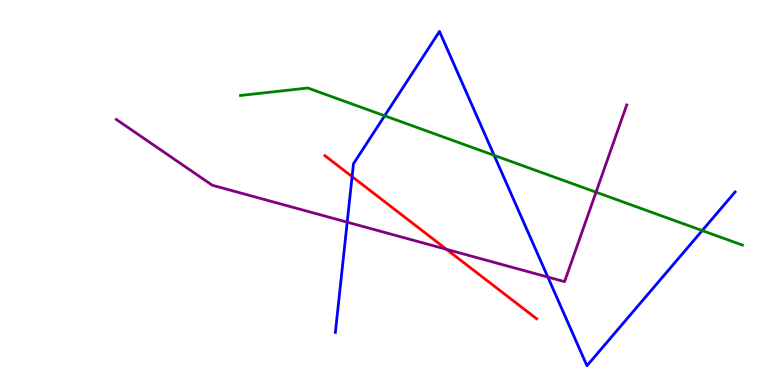[{'lines': ['blue', 'red'], 'intersections': [{'x': 4.54, 'y': 5.41}]}, {'lines': ['green', 'red'], 'intersections': []}, {'lines': ['purple', 'red'], 'intersections': [{'x': 5.76, 'y': 3.52}]}, {'lines': ['blue', 'green'], 'intersections': [{'x': 4.96, 'y': 6.99}, {'x': 6.38, 'y': 5.96}, {'x': 9.06, 'y': 4.01}]}, {'lines': ['blue', 'purple'], 'intersections': [{'x': 4.48, 'y': 4.23}, {'x': 7.07, 'y': 2.8}]}, {'lines': ['green', 'purple'], 'intersections': [{'x': 7.69, 'y': 5.01}]}]